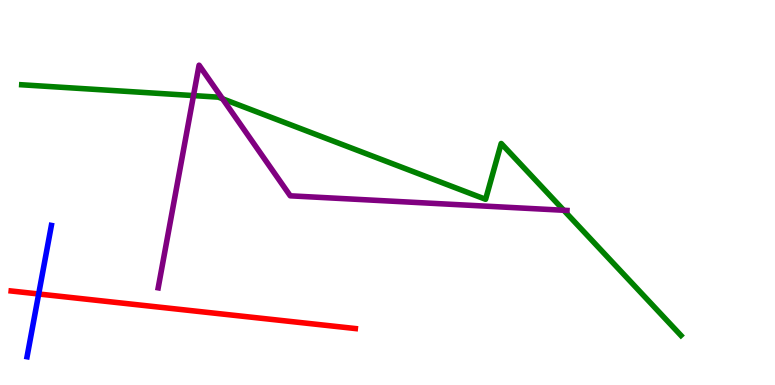[{'lines': ['blue', 'red'], 'intersections': [{'x': 0.499, 'y': 2.36}]}, {'lines': ['green', 'red'], 'intersections': []}, {'lines': ['purple', 'red'], 'intersections': []}, {'lines': ['blue', 'green'], 'intersections': []}, {'lines': ['blue', 'purple'], 'intersections': []}, {'lines': ['green', 'purple'], 'intersections': [{'x': 2.5, 'y': 7.52}, {'x': 2.87, 'y': 7.43}, {'x': 7.27, 'y': 4.54}]}]